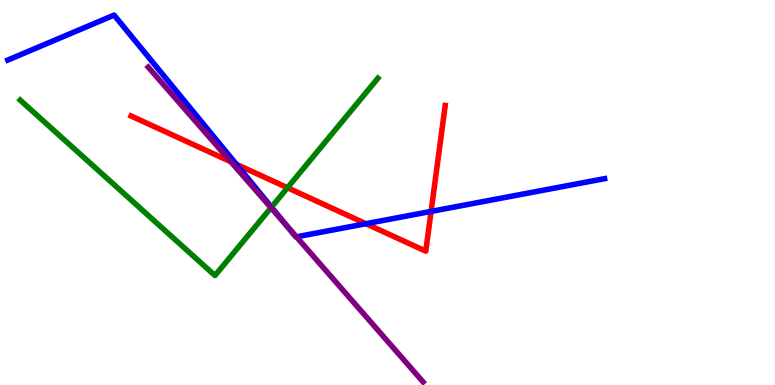[{'lines': ['blue', 'red'], 'intersections': [{'x': 3.05, 'y': 5.73}, {'x': 4.72, 'y': 4.19}, {'x': 5.56, 'y': 4.51}]}, {'lines': ['green', 'red'], 'intersections': [{'x': 3.71, 'y': 5.12}]}, {'lines': ['purple', 'red'], 'intersections': [{'x': 2.98, 'y': 5.8}]}, {'lines': ['blue', 'green'], 'intersections': [{'x': 3.5, 'y': 4.62}]}, {'lines': ['blue', 'purple'], 'intersections': [{'x': 3.7, 'y': 4.14}, {'x': 3.82, 'y': 3.85}]}, {'lines': ['green', 'purple'], 'intersections': [{'x': 3.5, 'y': 4.6}]}]